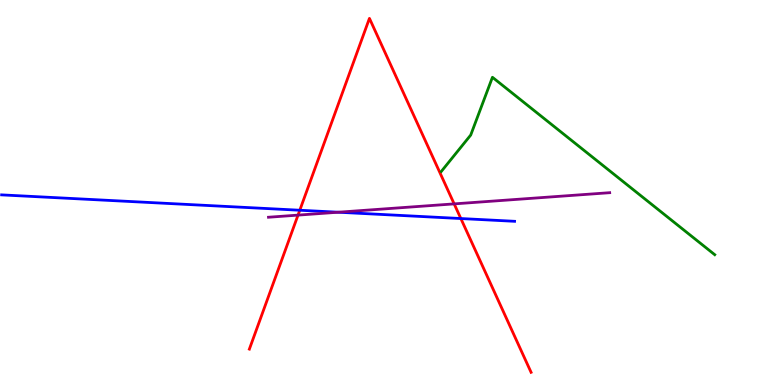[{'lines': ['blue', 'red'], 'intersections': [{'x': 3.87, 'y': 4.54}, {'x': 5.95, 'y': 4.32}]}, {'lines': ['green', 'red'], 'intersections': []}, {'lines': ['purple', 'red'], 'intersections': [{'x': 3.85, 'y': 4.41}, {'x': 5.86, 'y': 4.7}]}, {'lines': ['blue', 'green'], 'intersections': []}, {'lines': ['blue', 'purple'], 'intersections': [{'x': 4.36, 'y': 4.49}]}, {'lines': ['green', 'purple'], 'intersections': []}]